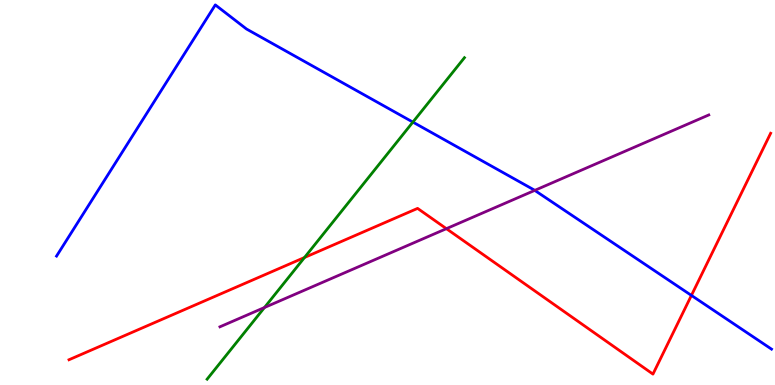[{'lines': ['blue', 'red'], 'intersections': [{'x': 8.92, 'y': 2.33}]}, {'lines': ['green', 'red'], 'intersections': [{'x': 3.93, 'y': 3.31}]}, {'lines': ['purple', 'red'], 'intersections': [{'x': 5.76, 'y': 4.06}]}, {'lines': ['blue', 'green'], 'intersections': [{'x': 5.33, 'y': 6.83}]}, {'lines': ['blue', 'purple'], 'intersections': [{'x': 6.9, 'y': 5.06}]}, {'lines': ['green', 'purple'], 'intersections': [{'x': 3.41, 'y': 2.01}]}]